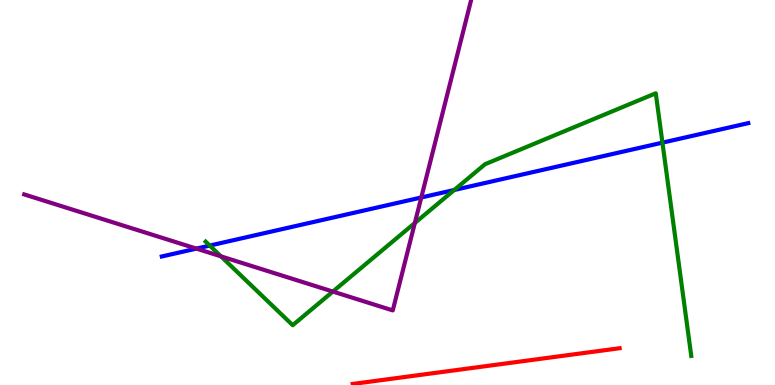[{'lines': ['blue', 'red'], 'intersections': []}, {'lines': ['green', 'red'], 'intersections': []}, {'lines': ['purple', 'red'], 'intersections': []}, {'lines': ['blue', 'green'], 'intersections': [{'x': 2.71, 'y': 3.62}, {'x': 5.86, 'y': 5.07}, {'x': 8.55, 'y': 6.29}]}, {'lines': ['blue', 'purple'], 'intersections': [{'x': 2.53, 'y': 3.54}, {'x': 5.44, 'y': 4.87}]}, {'lines': ['green', 'purple'], 'intersections': [{'x': 2.85, 'y': 3.34}, {'x': 4.3, 'y': 2.43}, {'x': 5.35, 'y': 4.21}]}]